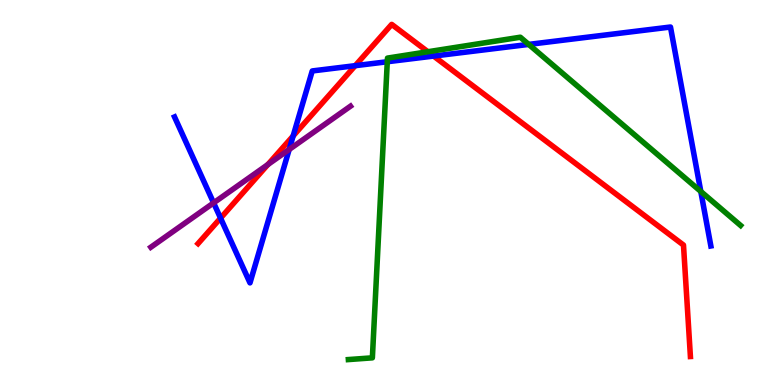[{'lines': ['blue', 'red'], 'intersections': [{'x': 2.85, 'y': 4.33}, {'x': 3.78, 'y': 6.47}, {'x': 4.58, 'y': 8.29}, {'x': 5.59, 'y': 8.54}]}, {'lines': ['green', 'red'], 'intersections': [{'x': 5.52, 'y': 8.66}]}, {'lines': ['purple', 'red'], 'intersections': [{'x': 3.46, 'y': 5.73}]}, {'lines': ['blue', 'green'], 'intersections': [{'x': 5.0, 'y': 8.4}, {'x': 6.82, 'y': 8.85}, {'x': 9.04, 'y': 5.03}]}, {'lines': ['blue', 'purple'], 'intersections': [{'x': 2.76, 'y': 4.73}, {'x': 3.73, 'y': 6.12}]}, {'lines': ['green', 'purple'], 'intersections': []}]